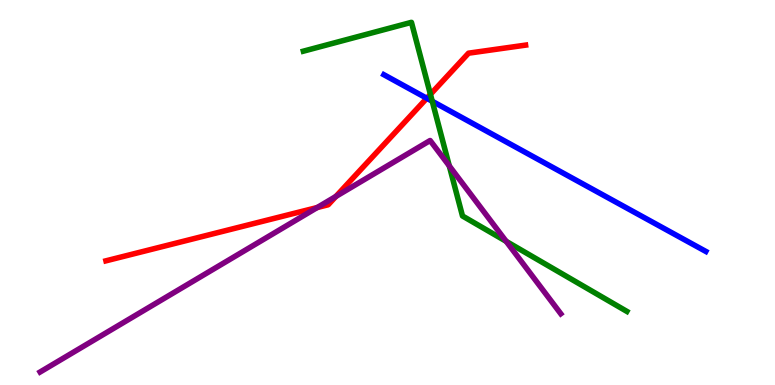[{'lines': ['blue', 'red'], 'intersections': [{'x': 5.51, 'y': 7.45}]}, {'lines': ['green', 'red'], 'intersections': [{'x': 5.55, 'y': 7.55}]}, {'lines': ['purple', 'red'], 'intersections': [{'x': 4.09, 'y': 4.61}, {'x': 4.33, 'y': 4.9}]}, {'lines': ['blue', 'green'], 'intersections': [{'x': 5.58, 'y': 7.37}]}, {'lines': ['blue', 'purple'], 'intersections': []}, {'lines': ['green', 'purple'], 'intersections': [{'x': 5.8, 'y': 5.69}, {'x': 6.53, 'y': 3.73}]}]